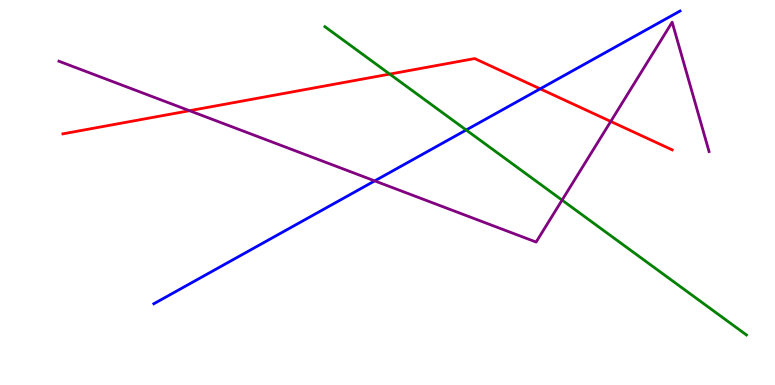[{'lines': ['blue', 'red'], 'intersections': [{'x': 6.97, 'y': 7.69}]}, {'lines': ['green', 'red'], 'intersections': [{'x': 5.03, 'y': 8.08}]}, {'lines': ['purple', 'red'], 'intersections': [{'x': 2.45, 'y': 7.12}, {'x': 7.88, 'y': 6.85}]}, {'lines': ['blue', 'green'], 'intersections': [{'x': 6.02, 'y': 6.62}]}, {'lines': ['blue', 'purple'], 'intersections': [{'x': 4.84, 'y': 5.3}]}, {'lines': ['green', 'purple'], 'intersections': [{'x': 7.25, 'y': 4.8}]}]